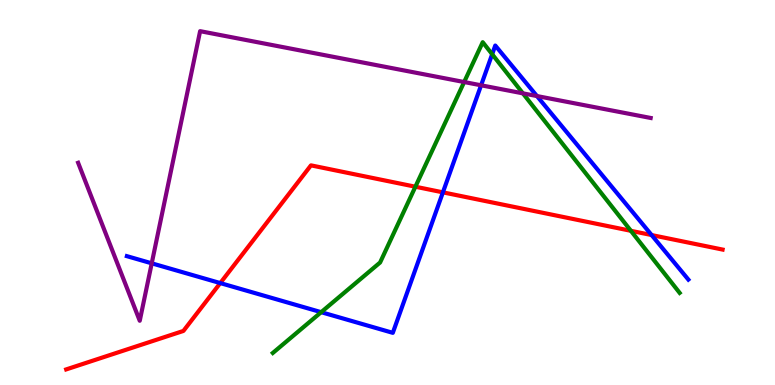[{'lines': ['blue', 'red'], 'intersections': [{'x': 2.84, 'y': 2.65}, {'x': 5.71, 'y': 5.0}, {'x': 8.41, 'y': 3.89}]}, {'lines': ['green', 'red'], 'intersections': [{'x': 5.36, 'y': 5.15}, {'x': 8.14, 'y': 4.0}]}, {'lines': ['purple', 'red'], 'intersections': []}, {'lines': ['blue', 'green'], 'intersections': [{'x': 4.14, 'y': 1.89}, {'x': 6.35, 'y': 8.59}]}, {'lines': ['blue', 'purple'], 'intersections': [{'x': 1.96, 'y': 3.16}, {'x': 6.21, 'y': 7.78}, {'x': 6.93, 'y': 7.51}]}, {'lines': ['green', 'purple'], 'intersections': [{'x': 5.99, 'y': 7.87}, {'x': 6.75, 'y': 7.58}]}]